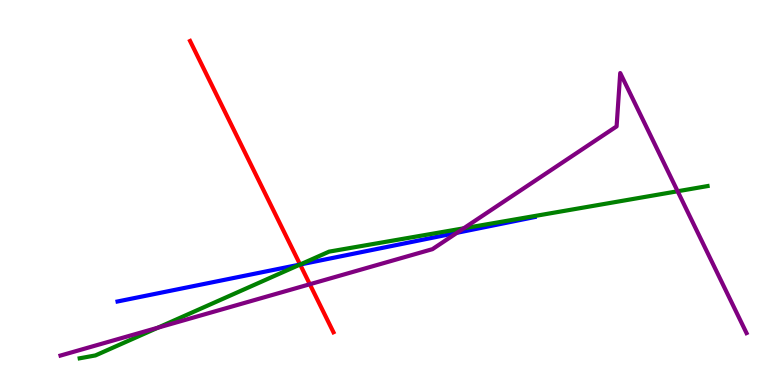[{'lines': ['blue', 'red'], 'intersections': [{'x': 3.87, 'y': 3.13}]}, {'lines': ['green', 'red'], 'intersections': [{'x': 3.87, 'y': 3.13}]}, {'lines': ['purple', 'red'], 'intersections': [{'x': 4.0, 'y': 2.62}]}, {'lines': ['blue', 'green'], 'intersections': [{'x': 3.87, 'y': 3.13}]}, {'lines': ['blue', 'purple'], 'intersections': [{'x': 5.9, 'y': 3.95}]}, {'lines': ['green', 'purple'], 'intersections': [{'x': 2.04, 'y': 1.49}, {'x': 5.98, 'y': 4.07}, {'x': 8.74, 'y': 5.03}]}]